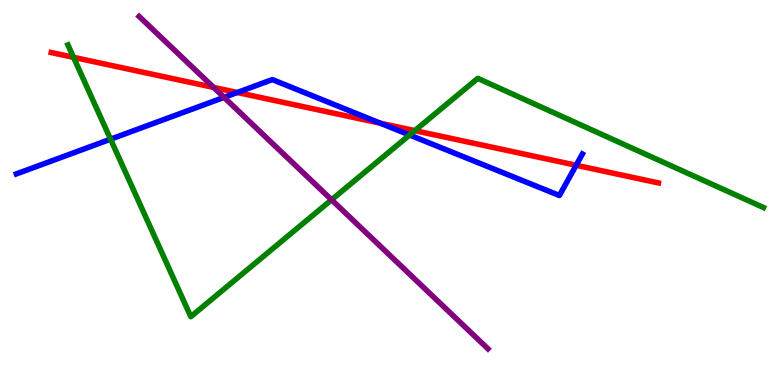[{'lines': ['blue', 'red'], 'intersections': [{'x': 3.06, 'y': 7.6}, {'x': 4.91, 'y': 6.8}, {'x': 7.43, 'y': 5.71}]}, {'lines': ['green', 'red'], 'intersections': [{'x': 0.949, 'y': 8.51}, {'x': 5.35, 'y': 6.61}]}, {'lines': ['purple', 'red'], 'intersections': [{'x': 2.76, 'y': 7.73}]}, {'lines': ['blue', 'green'], 'intersections': [{'x': 1.43, 'y': 6.38}, {'x': 5.28, 'y': 6.49}]}, {'lines': ['blue', 'purple'], 'intersections': [{'x': 2.89, 'y': 7.47}]}, {'lines': ['green', 'purple'], 'intersections': [{'x': 4.28, 'y': 4.81}]}]